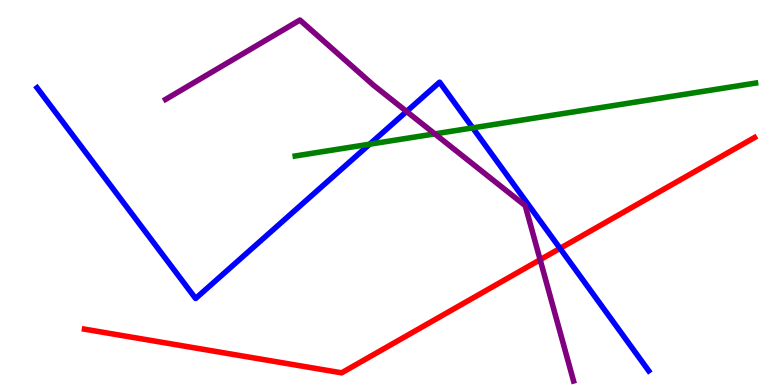[{'lines': ['blue', 'red'], 'intersections': [{'x': 7.23, 'y': 3.55}]}, {'lines': ['green', 'red'], 'intersections': []}, {'lines': ['purple', 'red'], 'intersections': [{'x': 6.97, 'y': 3.25}]}, {'lines': ['blue', 'green'], 'intersections': [{'x': 4.77, 'y': 6.25}, {'x': 6.1, 'y': 6.68}]}, {'lines': ['blue', 'purple'], 'intersections': [{'x': 5.25, 'y': 7.1}]}, {'lines': ['green', 'purple'], 'intersections': [{'x': 5.61, 'y': 6.52}]}]